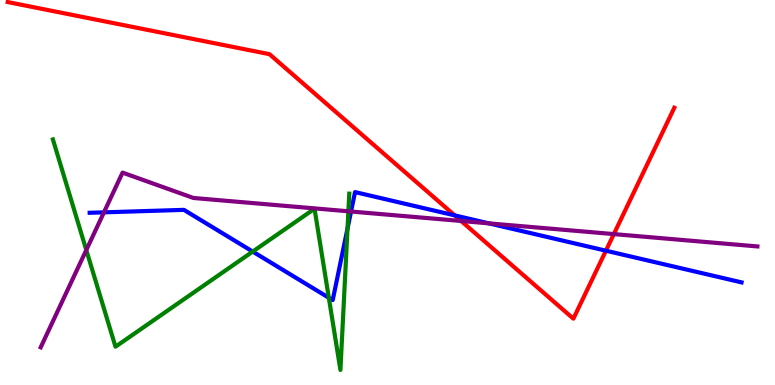[{'lines': ['blue', 'red'], 'intersections': [{'x': 5.87, 'y': 4.41}, {'x': 7.82, 'y': 3.49}]}, {'lines': ['green', 'red'], 'intersections': []}, {'lines': ['purple', 'red'], 'intersections': [{'x': 5.95, 'y': 4.26}, {'x': 7.92, 'y': 3.92}]}, {'lines': ['blue', 'green'], 'intersections': [{'x': 3.26, 'y': 3.47}, {'x': 4.24, 'y': 2.27}, {'x': 4.48, 'y': 4.07}]}, {'lines': ['blue', 'purple'], 'intersections': [{'x': 1.34, 'y': 4.48}, {'x': 4.53, 'y': 4.51}, {'x': 6.31, 'y': 4.2}]}, {'lines': ['green', 'purple'], 'intersections': [{'x': 1.11, 'y': 3.51}, {'x': 4.5, 'y': 4.51}]}]